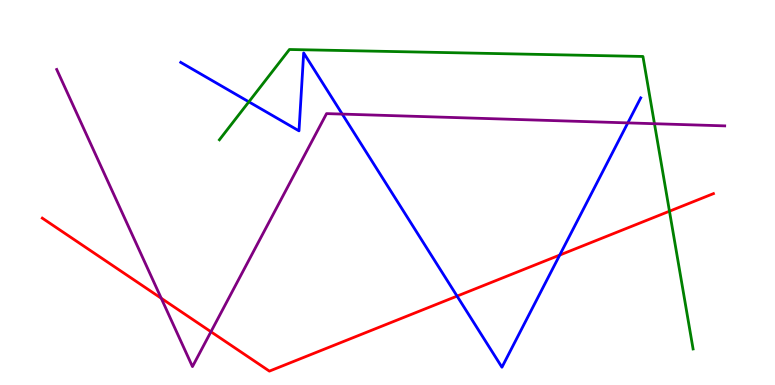[{'lines': ['blue', 'red'], 'intersections': [{'x': 5.9, 'y': 2.31}, {'x': 7.22, 'y': 3.37}]}, {'lines': ['green', 'red'], 'intersections': [{'x': 8.64, 'y': 4.51}]}, {'lines': ['purple', 'red'], 'intersections': [{'x': 2.08, 'y': 2.25}, {'x': 2.72, 'y': 1.38}]}, {'lines': ['blue', 'green'], 'intersections': [{'x': 3.21, 'y': 7.36}]}, {'lines': ['blue', 'purple'], 'intersections': [{'x': 4.42, 'y': 7.04}, {'x': 8.1, 'y': 6.81}]}, {'lines': ['green', 'purple'], 'intersections': [{'x': 8.44, 'y': 6.79}]}]